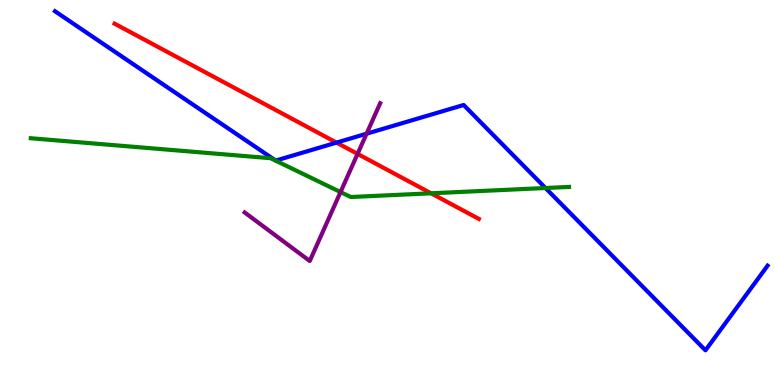[{'lines': ['blue', 'red'], 'intersections': [{'x': 4.34, 'y': 6.3}]}, {'lines': ['green', 'red'], 'intersections': [{'x': 5.56, 'y': 4.98}]}, {'lines': ['purple', 'red'], 'intersections': [{'x': 4.61, 'y': 6.0}]}, {'lines': ['blue', 'green'], 'intersections': [{'x': 7.04, 'y': 5.12}]}, {'lines': ['blue', 'purple'], 'intersections': [{'x': 4.73, 'y': 6.53}]}, {'lines': ['green', 'purple'], 'intersections': [{'x': 4.39, 'y': 5.01}]}]